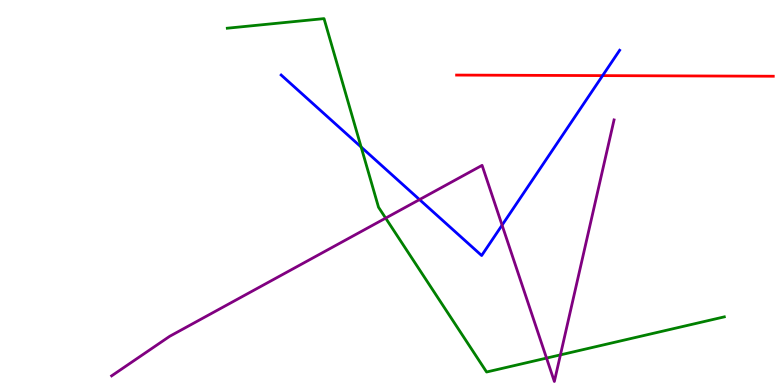[{'lines': ['blue', 'red'], 'intersections': [{'x': 7.78, 'y': 8.04}]}, {'lines': ['green', 'red'], 'intersections': []}, {'lines': ['purple', 'red'], 'intersections': []}, {'lines': ['blue', 'green'], 'intersections': [{'x': 4.66, 'y': 6.18}]}, {'lines': ['blue', 'purple'], 'intersections': [{'x': 5.41, 'y': 4.82}, {'x': 6.48, 'y': 4.15}]}, {'lines': ['green', 'purple'], 'intersections': [{'x': 4.98, 'y': 4.33}, {'x': 7.05, 'y': 0.699}, {'x': 7.23, 'y': 0.782}]}]